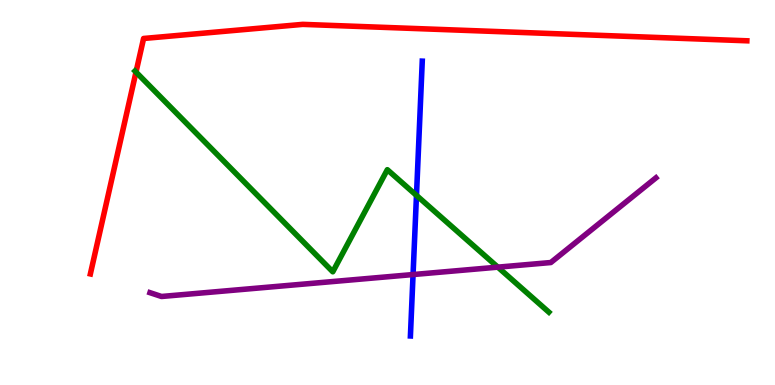[{'lines': ['blue', 'red'], 'intersections': []}, {'lines': ['green', 'red'], 'intersections': [{'x': 1.75, 'y': 8.13}]}, {'lines': ['purple', 'red'], 'intersections': []}, {'lines': ['blue', 'green'], 'intersections': [{'x': 5.37, 'y': 4.92}]}, {'lines': ['blue', 'purple'], 'intersections': [{'x': 5.33, 'y': 2.87}]}, {'lines': ['green', 'purple'], 'intersections': [{'x': 6.42, 'y': 3.06}]}]